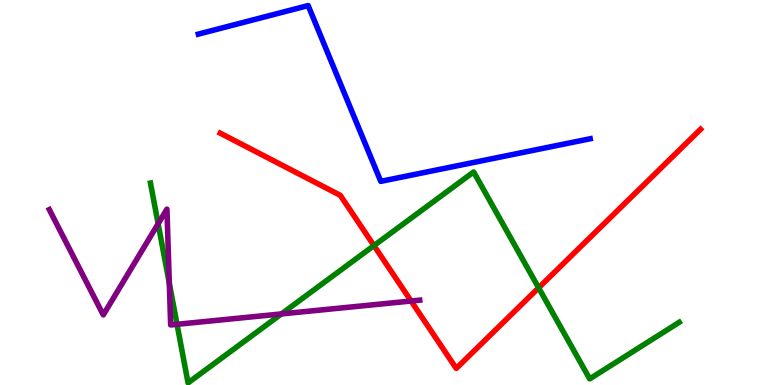[{'lines': ['blue', 'red'], 'intersections': []}, {'lines': ['green', 'red'], 'intersections': [{'x': 4.83, 'y': 3.62}, {'x': 6.95, 'y': 2.52}]}, {'lines': ['purple', 'red'], 'intersections': [{'x': 5.3, 'y': 2.18}]}, {'lines': ['blue', 'green'], 'intersections': []}, {'lines': ['blue', 'purple'], 'intersections': []}, {'lines': ['green', 'purple'], 'intersections': [{'x': 2.04, 'y': 4.19}, {'x': 2.18, 'y': 2.64}, {'x': 2.28, 'y': 1.58}, {'x': 3.63, 'y': 1.85}]}]